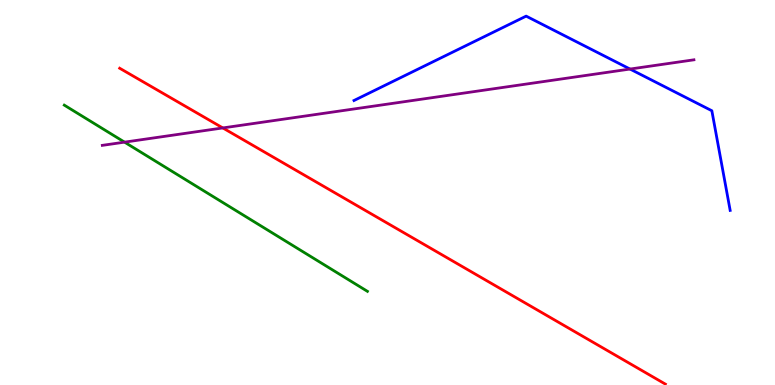[{'lines': ['blue', 'red'], 'intersections': []}, {'lines': ['green', 'red'], 'intersections': []}, {'lines': ['purple', 'red'], 'intersections': [{'x': 2.88, 'y': 6.68}]}, {'lines': ['blue', 'green'], 'intersections': []}, {'lines': ['blue', 'purple'], 'intersections': [{'x': 8.13, 'y': 8.21}]}, {'lines': ['green', 'purple'], 'intersections': [{'x': 1.61, 'y': 6.31}]}]